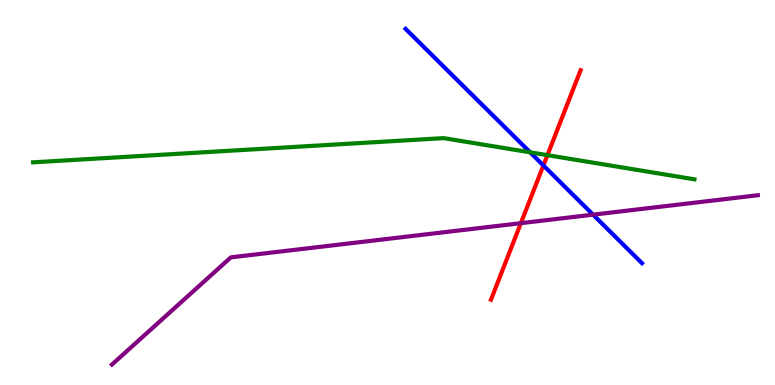[{'lines': ['blue', 'red'], 'intersections': [{'x': 7.01, 'y': 5.7}]}, {'lines': ['green', 'red'], 'intersections': [{'x': 7.06, 'y': 5.97}]}, {'lines': ['purple', 'red'], 'intersections': [{'x': 6.72, 'y': 4.2}]}, {'lines': ['blue', 'green'], 'intersections': [{'x': 6.84, 'y': 6.04}]}, {'lines': ['blue', 'purple'], 'intersections': [{'x': 7.65, 'y': 4.42}]}, {'lines': ['green', 'purple'], 'intersections': []}]